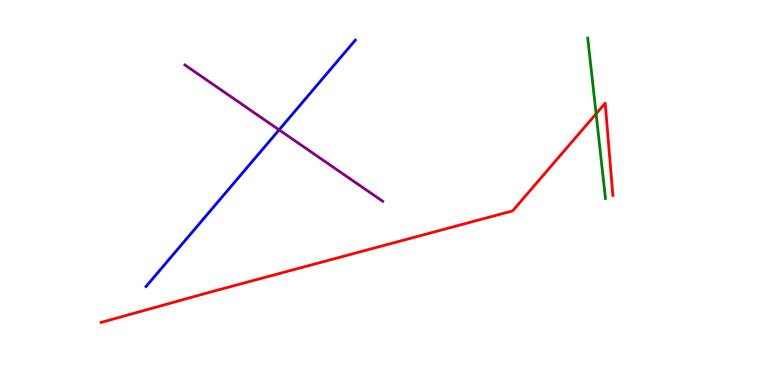[{'lines': ['blue', 'red'], 'intersections': []}, {'lines': ['green', 'red'], 'intersections': [{'x': 7.69, 'y': 7.04}]}, {'lines': ['purple', 'red'], 'intersections': []}, {'lines': ['blue', 'green'], 'intersections': []}, {'lines': ['blue', 'purple'], 'intersections': [{'x': 3.6, 'y': 6.63}]}, {'lines': ['green', 'purple'], 'intersections': []}]